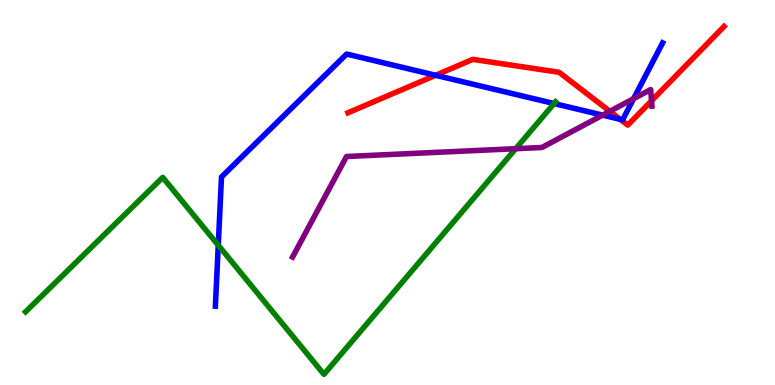[{'lines': ['blue', 'red'], 'intersections': [{'x': 5.62, 'y': 8.04}, {'x': 8.0, 'y': 6.9}]}, {'lines': ['green', 'red'], 'intersections': []}, {'lines': ['purple', 'red'], 'intersections': [{'x': 7.87, 'y': 7.11}, {'x': 8.41, 'y': 7.38}]}, {'lines': ['blue', 'green'], 'intersections': [{'x': 2.82, 'y': 3.63}, {'x': 7.15, 'y': 7.31}]}, {'lines': ['blue', 'purple'], 'intersections': [{'x': 7.78, 'y': 7.01}, {'x': 8.18, 'y': 7.44}]}, {'lines': ['green', 'purple'], 'intersections': [{'x': 6.65, 'y': 6.14}]}]